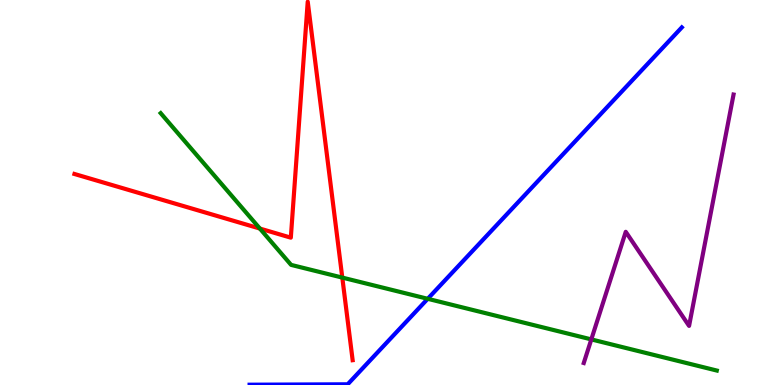[{'lines': ['blue', 'red'], 'intersections': []}, {'lines': ['green', 'red'], 'intersections': [{'x': 3.35, 'y': 4.06}, {'x': 4.42, 'y': 2.79}]}, {'lines': ['purple', 'red'], 'intersections': []}, {'lines': ['blue', 'green'], 'intersections': [{'x': 5.52, 'y': 2.24}]}, {'lines': ['blue', 'purple'], 'intersections': []}, {'lines': ['green', 'purple'], 'intersections': [{'x': 7.63, 'y': 1.18}]}]